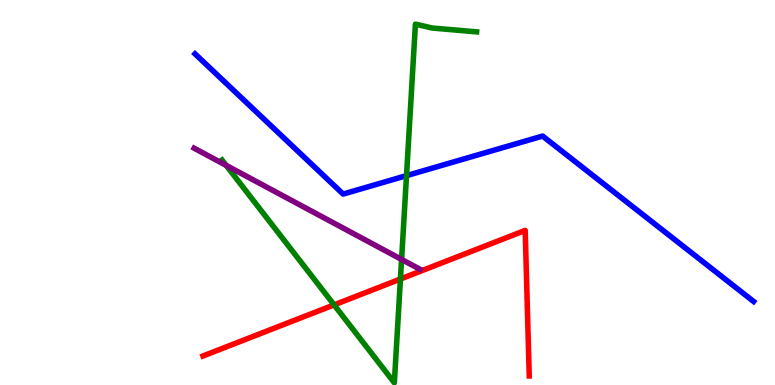[{'lines': ['blue', 'red'], 'intersections': []}, {'lines': ['green', 'red'], 'intersections': [{'x': 4.31, 'y': 2.08}, {'x': 5.17, 'y': 2.75}]}, {'lines': ['purple', 'red'], 'intersections': []}, {'lines': ['blue', 'green'], 'intersections': [{'x': 5.25, 'y': 5.44}]}, {'lines': ['blue', 'purple'], 'intersections': []}, {'lines': ['green', 'purple'], 'intersections': [{'x': 2.92, 'y': 5.7}, {'x': 5.18, 'y': 3.26}]}]